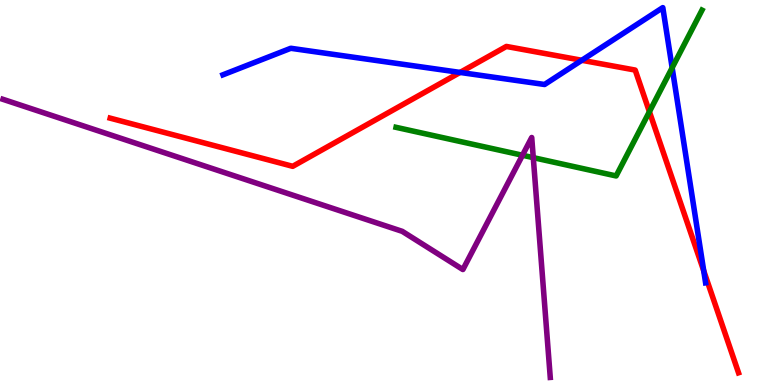[{'lines': ['blue', 'red'], 'intersections': [{'x': 5.94, 'y': 8.12}, {'x': 7.51, 'y': 8.43}, {'x': 9.08, 'y': 2.96}]}, {'lines': ['green', 'red'], 'intersections': [{'x': 8.38, 'y': 7.1}]}, {'lines': ['purple', 'red'], 'intersections': []}, {'lines': ['blue', 'green'], 'intersections': [{'x': 8.67, 'y': 8.24}]}, {'lines': ['blue', 'purple'], 'intersections': []}, {'lines': ['green', 'purple'], 'intersections': [{'x': 6.74, 'y': 5.97}, {'x': 6.88, 'y': 5.91}]}]